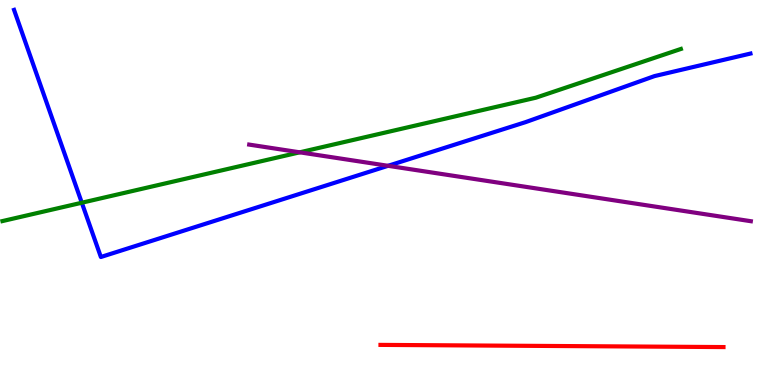[{'lines': ['blue', 'red'], 'intersections': []}, {'lines': ['green', 'red'], 'intersections': []}, {'lines': ['purple', 'red'], 'intersections': []}, {'lines': ['blue', 'green'], 'intersections': [{'x': 1.06, 'y': 4.73}]}, {'lines': ['blue', 'purple'], 'intersections': [{'x': 5.01, 'y': 5.69}]}, {'lines': ['green', 'purple'], 'intersections': [{'x': 3.87, 'y': 6.04}]}]